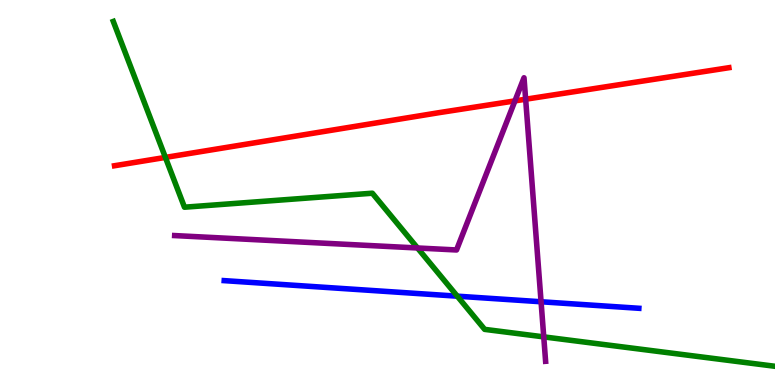[{'lines': ['blue', 'red'], 'intersections': []}, {'lines': ['green', 'red'], 'intersections': [{'x': 2.13, 'y': 5.91}]}, {'lines': ['purple', 'red'], 'intersections': [{'x': 6.64, 'y': 7.38}, {'x': 6.78, 'y': 7.42}]}, {'lines': ['blue', 'green'], 'intersections': [{'x': 5.9, 'y': 2.31}]}, {'lines': ['blue', 'purple'], 'intersections': [{'x': 6.98, 'y': 2.16}]}, {'lines': ['green', 'purple'], 'intersections': [{'x': 5.39, 'y': 3.56}, {'x': 7.02, 'y': 1.25}]}]